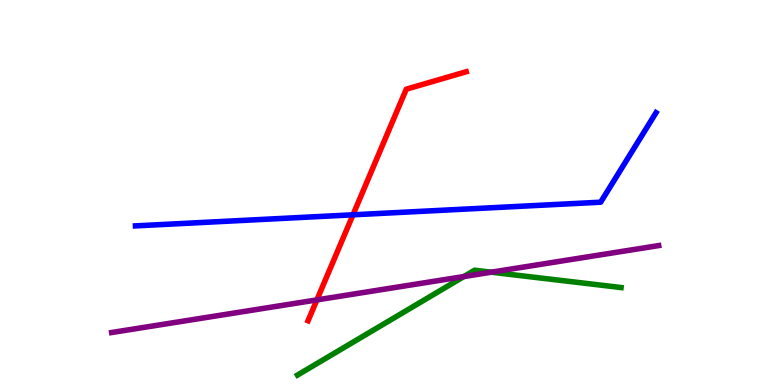[{'lines': ['blue', 'red'], 'intersections': [{'x': 4.55, 'y': 4.42}]}, {'lines': ['green', 'red'], 'intersections': []}, {'lines': ['purple', 'red'], 'intersections': [{'x': 4.09, 'y': 2.21}]}, {'lines': ['blue', 'green'], 'intersections': []}, {'lines': ['blue', 'purple'], 'intersections': []}, {'lines': ['green', 'purple'], 'intersections': [{'x': 5.99, 'y': 2.82}, {'x': 6.34, 'y': 2.93}]}]